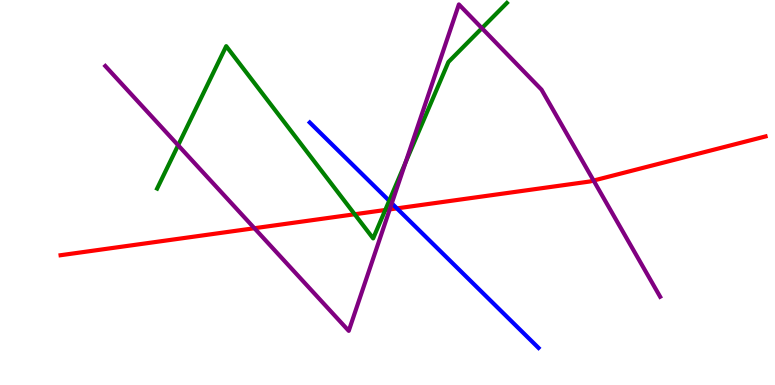[{'lines': ['blue', 'red'], 'intersections': [{'x': 5.12, 'y': 4.59}]}, {'lines': ['green', 'red'], 'intersections': [{'x': 4.58, 'y': 4.43}, {'x': 4.97, 'y': 4.55}]}, {'lines': ['purple', 'red'], 'intersections': [{'x': 3.28, 'y': 4.07}, {'x': 5.03, 'y': 4.56}, {'x': 7.66, 'y': 5.31}]}, {'lines': ['blue', 'green'], 'intersections': [{'x': 5.02, 'y': 4.78}]}, {'lines': ['blue', 'purple'], 'intersections': [{'x': 5.06, 'y': 4.72}]}, {'lines': ['green', 'purple'], 'intersections': [{'x': 2.3, 'y': 6.23}, {'x': 5.23, 'y': 5.78}, {'x': 6.22, 'y': 9.27}]}]